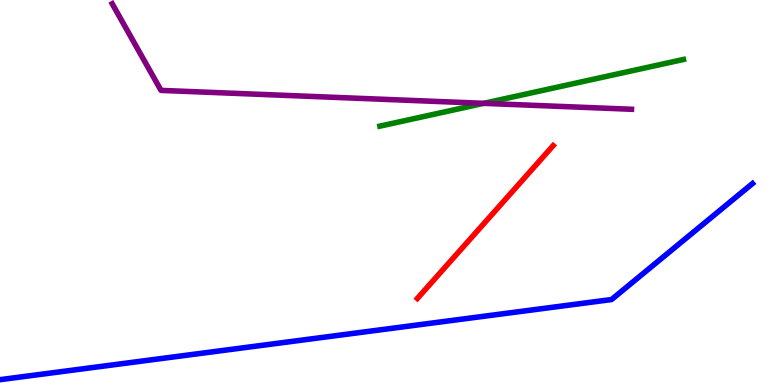[{'lines': ['blue', 'red'], 'intersections': []}, {'lines': ['green', 'red'], 'intersections': []}, {'lines': ['purple', 'red'], 'intersections': []}, {'lines': ['blue', 'green'], 'intersections': []}, {'lines': ['blue', 'purple'], 'intersections': []}, {'lines': ['green', 'purple'], 'intersections': [{'x': 6.24, 'y': 7.32}]}]